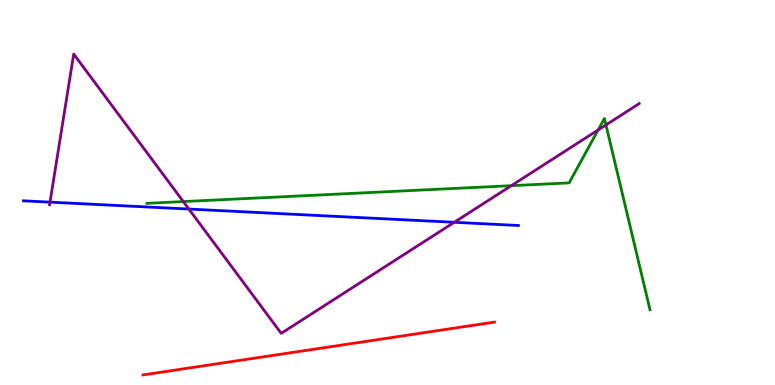[{'lines': ['blue', 'red'], 'intersections': []}, {'lines': ['green', 'red'], 'intersections': []}, {'lines': ['purple', 'red'], 'intersections': []}, {'lines': ['blue', 'green'], 'intersections': []}, {'lines': ['blue', 'purple'], 'intersections': [{'x': 0.645, 'y': 4.75}, {'x': 2.44, 'y': 4.57}, {'x': 5.86, 'y': 4.23}]}, {'lines': ['green', 'purple'], 'intersections': [{'x': 2.37, 'y': 4.76}, {'x': 6.6, 'y': 5.18}, {'x': 7.72, 'y': 6.62}, {'x': 7.82, 'y': 6.76}]}]